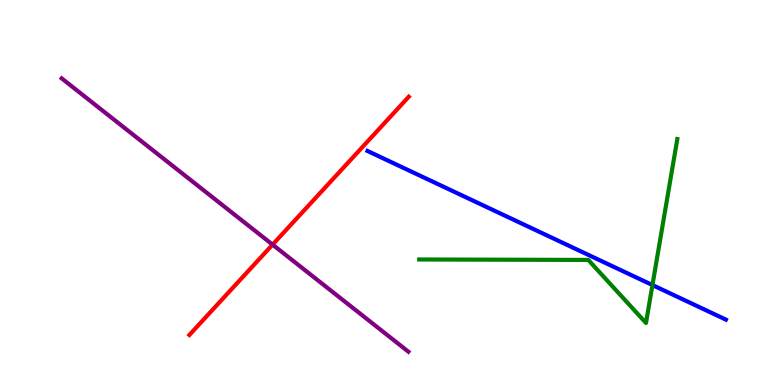[{'lines': ['blue', 'red'], 'intersections': []}, {'lines': ['green', 'red'], 'intersections': []}, {'lines': ['purple', 'red'], 'intersections': [{'x': 3.52, 'y': 3.65}]}, {'lines': ['blue', 'green'], 'intersections': [{'x': 8.42, 'y': 2.6}]}, {'lines': ['blue', 'purple'], 'intersections': []}, {'lines': ['green', 'purple'], 'intersections': []}]